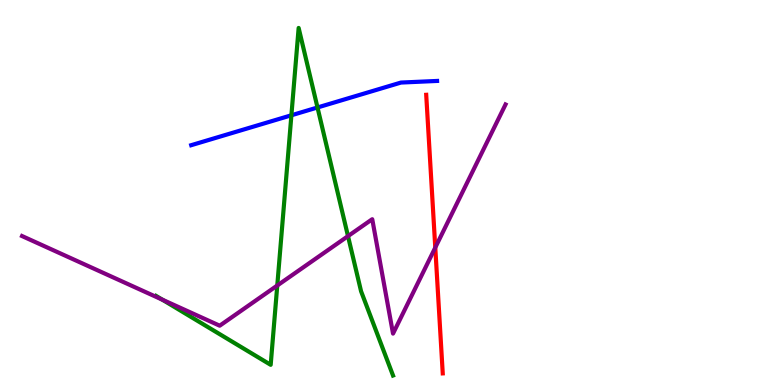[{'lines': ['blue', 'red'], 'intersections': []}, {'lines': ['green', 'red'], 'intersections': []}, {'lines': ['purple', 'red'], 'intersections': [{'x': 5.62, 'y': 3.57}]}, {'lines': ['blue', 'green'], 'intersections': [{'x': 3.76, 'y': 7.01}, {'x': 4.1, 'y': 7.21}]}, {'lines': ['blue', 'purple'], 'intersections': []}, {'lines': ['green', 'purple'], 'intersections': [{'x': 2.09, 'y': 2.22}, {'x': 3.58, 'y': 2.58}, {'x': 4.49, 'y': 3.87}]}]